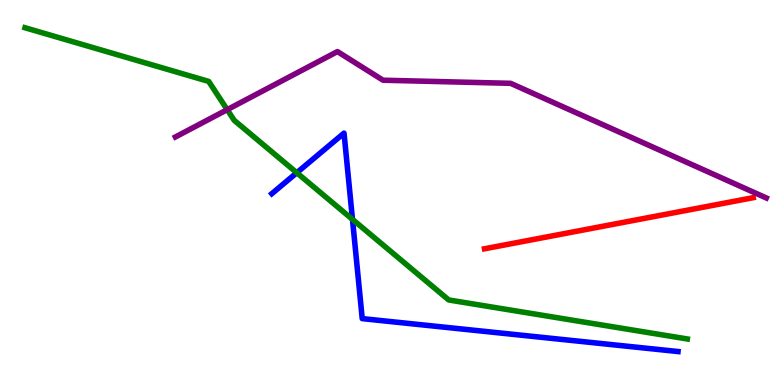[{'lines': ['blue', 'red'], 'intersections': []}, {'lines': ['green', 'red'], 'intersections': []}, {'lines': ['purple', 'red'], 'intersections': []}, {'lines': ['blue', 'green'], 'intersections': [{'x': 3.83, 'y': 5.51}, {'x': 4.55, 'y': 4.3}]}, {'lines': ['blue', 'purple'], 'intersections': []}, {'lines': ['green', 'purple'], 'intersections': [{'x': 2.93, 'y': 7.15}]}]